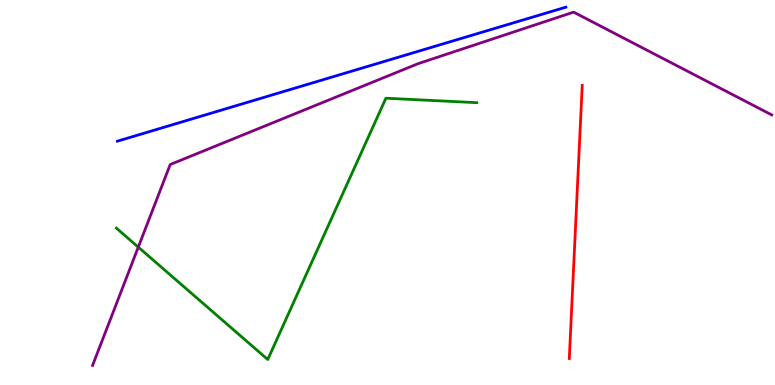[{'lines': ['blue', 'red'], 'intersections': []}, {'lines': ['green', 'red'], 'intersections': []}, {'lines': ['purple', 'red'], 'intersections': []}, {'lines': ['blue', 'green'], 'intersections': []}, {'lines': ['blue', 'purple'], 'intersections': []}, {'lines': ['green', 'purple'], 'intersections': [{'x': 1.78, 'y': 3.58}]}]